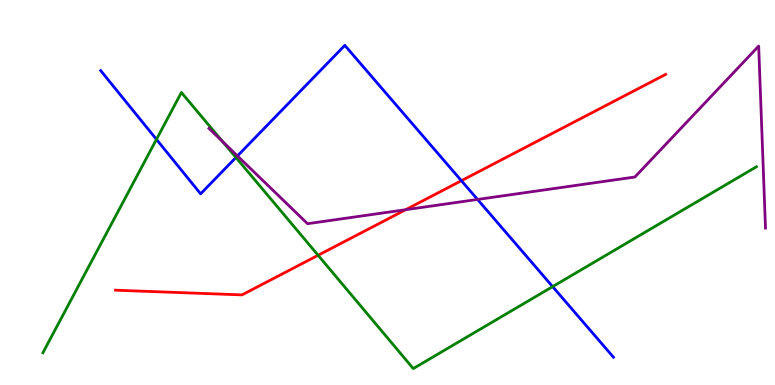[{'lines': ['blue', 'red'], 'intersections': [{'x': 5.95, 'y': 5.31}]}, {'lines': ['green', 'red'], 'intersections': [{'x': 4.1, 'y': 3.37}]}, {'lines': ['purple', 'red'], 'intersections': [{'x': 5.23, 'y': 4.55}]}, {'lines': ['blue', 'green'], 'intersections': [{'x': 2.02, 'y': 6.38}, {'x': 3.04, 'y': 5.91}, {'x': 7.13, 'y': 2.56}]}, {'lines': ['blue', 'purple'], 'intersections': [{'x': 3.06, 'y': 5.95}, {'x': 6.16, 'y': 4.82}]}, {'lines': ['green', 'purple'], 'intersections': [{'x': 2.87, 'y': 6.32}]}]